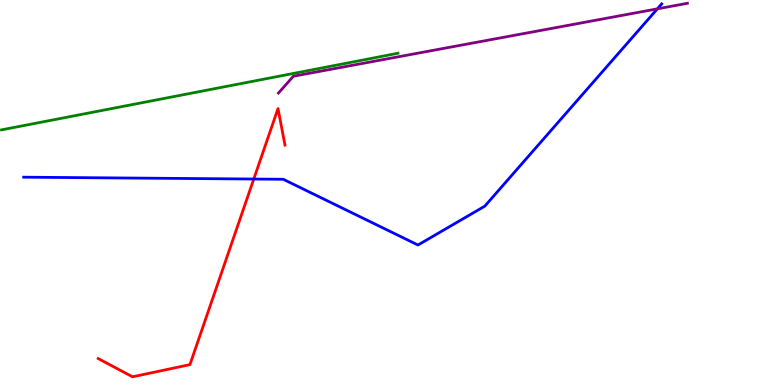[{'lines': ['blue', 'red'], 'intersections': [{'x': 3.27, 'y': 5.35}]}, {'lines': ['green', 'red'], 'intersections': []}, {'lines': ['purple', 'red'], 'intersections': []}, {'lines': ['blue', 'green'], 'intersections': []}, {'lines': ['blue', 'purple'], 'intersections': [{'x': 8.48, 'y': 9.77}]}, {'lines': ['green', 'purple'], 'intersections': []}]